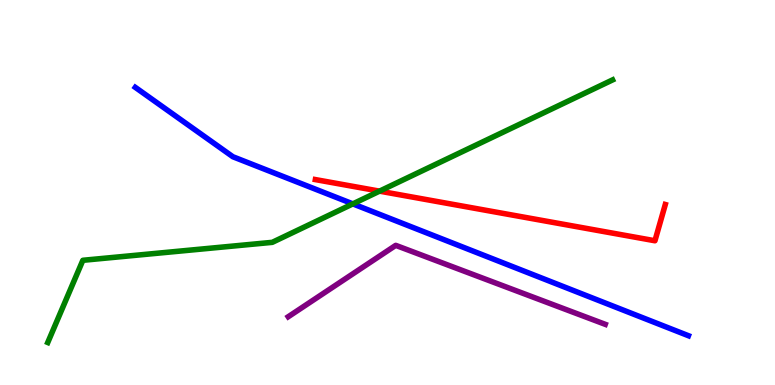[{'lines': ['blue', 'red'], 'intersections': []}, {'lines': ['green', 'red'], 'intersections': [{'x': 4.9, 'y': 5.04}]}, {'lines': ['purple', 'red'], 'intersections': []}, {'lines': ['blue', 'green'], 'intersections': [{'x': 4.55, 'y': 4.7}]}, {'lines': ['blue', 'purple'], 'intersections': []}, {'lines': ['green', 'purple'], 'intersections': []}]